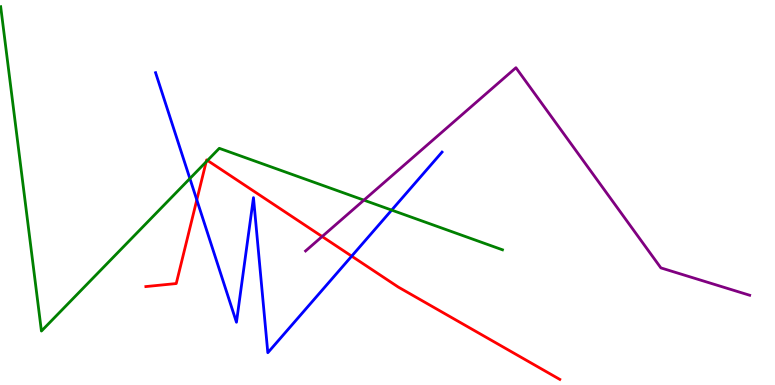[{'lines': ['blue', 'red'], 'intersections': [{'x': 2.54, 'y': 4.81}, {'x': 4.54, 'y': 3.35}]}, {'lines': ['green', 'red'], 'intersections': [{'x': 2.66, 'y': 5.8}, {'x': 2.68, 'y': 5.83}]}, {'lines': ['purple', 'red'], 'intersections': [{'x': 4.16, 'y': 3.86}]}, {'lines': ['blue', 'green'], 'intersections': [{'x': 2.45, 'y': 5.36}, {'x': 5.05, 'y': 4.54}]}, {'lines': ['blue', 'purple'], 'intersections': []}, {'lines': ['green', 'purple'], 'intersections': [{'x': 4.7, 'y': 4.8}]}]